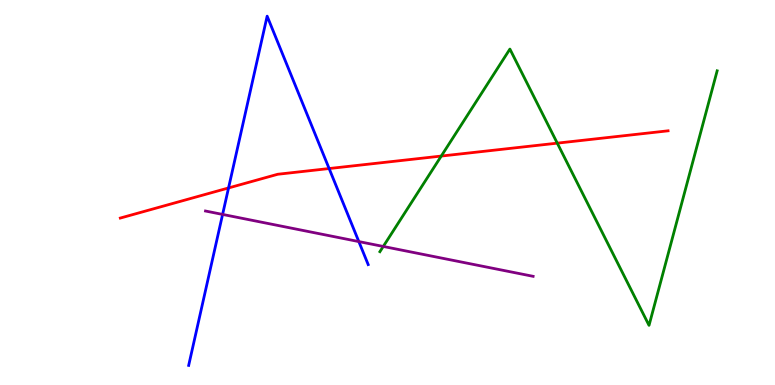[{'lines': ['blue', 'red'], 'intersections': [{'x': 2.95, 'y': 5.12}, {'x': 4.25, 'y': 5.62}]}, {'lines': ['green', 'red'], 'intersections': [{'x': 5.69, 'y': 5.95}, {'x': 7.19, 'y': 6.28}]}, {'lines': ['purple', 'red'], 'intersections': []}, {'lines': ['blue', 'green'], 'intersections': []}, {'lines': ['blue', 'purple'], 'intersections': [{'x': 2.87, 'y': 4.43}, {'x': 4.63, 'y': 3.73}]}, {'lines': ['green', 'purple'], 'intersections': [{'x': 4.95, 'y': 3.6}]}]